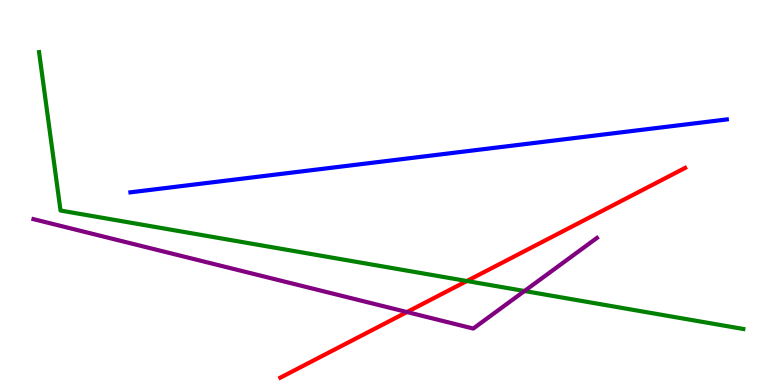[{'lines': ['blue', 'red'], 'intersections': []}, {'lines': ['green', 'red'], 'intersections': [{'x': 6.02, 'y': 2.7}]}, {'lines': ['purple', 'red'], 'intersections': [{'x': 5.25, 'y': 1.89}]}, {'lines': ['blue', 'green'], 'intersections': []}, {'lines': ['blue', 'purple'], 'intersections': []}, {'lines': ['green', 'purple'], 'intersections': [{'x': 6.77, 'y': 2.44}]}]